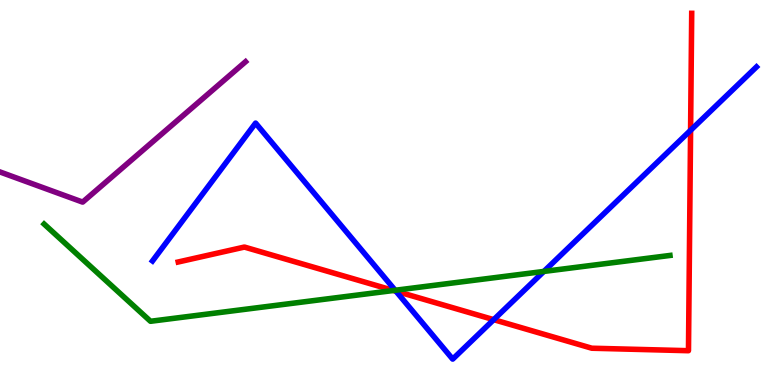[{'lines': ['blue', 'red'], 'intersections': [{'x': 5.11, 'y': 2.44}, {'x': 6.37, 'y': 1.7}, {'x': 8.91, 'y': 6.62}]}, {'lines': ['green', 'red'], 'intersections': [{'x': 5.08, 'y': 2.45}]}, {'lines': ['purple', 'red'], 'intersections': []}, {'lines': ['blue', 'green'], 'intersections': [{'x': 5.1, 'y': 2.46}, {'x': 7.02, 'y': 2.95}]}, {'lines': ['blue', 'purple'], 'intersections': []}, {'lines': ['green', 'purple'], 'intersections': []}]